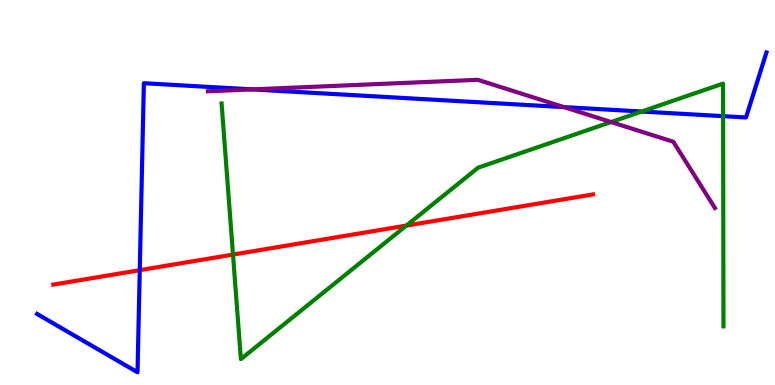[{'lines': ['blue', 'red'], 'intersections': [{'x': 1.8, 'y': 2.98}]}, {'lines': ['green', 'red'], 'intersections': [{'x': 3.01, 'y': 3.39}, {'x': 5.24, 'y': 4.14}]}, {'lines': ['purple', 'red'], 'intersections': []}, {'lines': ['blue', 'green'], 'intersections': [{'x': 8.28, 'y': 7.1}, {'x': 9.33, 'y': 6.98}]}, {'lines': ['blue', 'purple'], 'intersections': [{'x': 3.26, 'y': 7.68}, {'x': 7.28, 'y': 7.22}]}, {'lines': ['green', 'purple'], 'intersections': [{'x': 7.88, 'y': 6.83}]}]